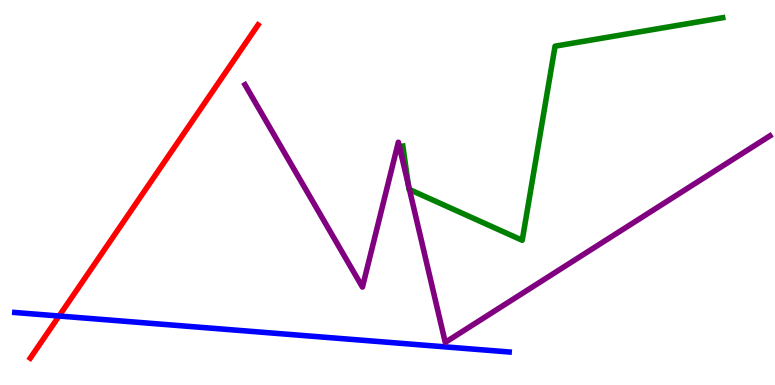[{'lines': ['blue', 'red'], 'intersections': [{'x': 0.762, 'y': 1.79}]}, {'lines': ['green', 'red'], 'intersections': []}, {'lines': ['purple', 'red'], 'intersections': []}, {'lines': ['blue', 'green'], 'intersections': []}, {'lines': ['blue', 'purple'], 'intersections': []}, {'lines': ['green', 'purple'], 'intersections': [{'x': 5.27, 'y': 5.2}, {'x': 5.28, 'y': 5.08}]}]